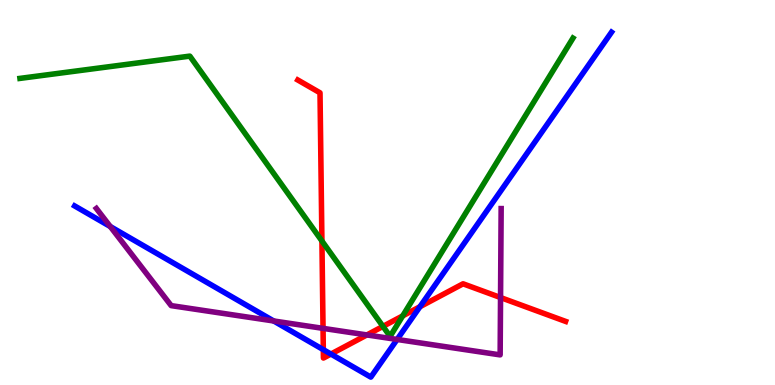[{'lines': ['blue', 'red'], 'intersections': [{'x': 4.17, 'y': 0.918}, {'x': 4.27, 'y': 0.804}, {'x': 5.42, 'y': 2.03}]}, {'lines': ['green', 'red'], 'intersections': [{'x': 4.15, 'y': 3.74}, {'x': 4.94, 'y': 1.52}, {'x': 5.2, 'y': 1.79}]}, {'lines': ['purple', 'red'], 'intersections': [{'x': 4.17, 'y': 1.47}, {'x': 4.73, 'y': 1.3}, {'x': 6.46, 'y': 2.27}]}, {'lines': ['blue', 'green'], 'intersections': []}, {'lines': ['blue', 'purple'], 'intersections': [{'x': 1.42, 'y': 4.12}, {'x': 3.53, 'y': 1.66}, {'x': 5.12, 'y': 1.18}]}, {'lines': ['green', 'purple'], 'intersections': []}]